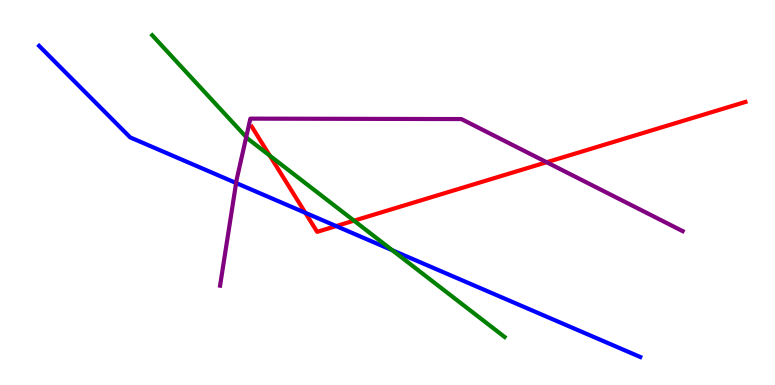[{'lines': ['blue', 'red'], 'intersections': [{'x': 3.94, 'y': 4.47}, {'x': 4.34, 'y': 4.13}]}, {'lines': ['green', 'red'], 'intersections': [{'x': 3.48, 'y': 5.96}, {'x': 4.57, 'y': 4.27}]}, {'lines': ['purple', 'red'], 'intersections': [{'x': 7.05, 'y': 5.79}]}, {'lines': ['blue', 'green'], 'intersections': [{'x': 5.06, 'y': 3.5}]}, {'lines': ['blue', 'purple'], 'intersections': [{'x': 3.05, 'y': 5.25}]}, {'lines': ['green', 'purple'], 'intersections': [{'x': 3.18, 'y': 6.44}]}]